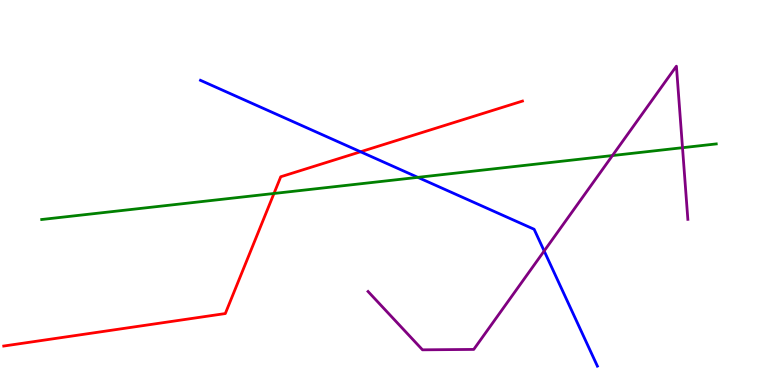[{'lines': ['blue', 'red'], 'intersections': [{'x': 4.65, 'y': 6.06}]}, {'lines': ['green', 'red'], 'intersections': [{'x': 3.54, 'y': 4.97}]}, {'lines': ['purple', 'red'], 'intersections': []}, {'lines': ['blue', 'green'], 'intersections': [{'x': 5.39, 'y': 5.39}]}, {'lines': ['blue', 'purple'], 'intersections': [{'x': 7.02, 'y': 3.48}]}, {'lines': ['green', 'purple'], 'intersections': [{'x': 7.9, 'y': 5.96}, {'x': 8.81, 'y': 6.16}]}]